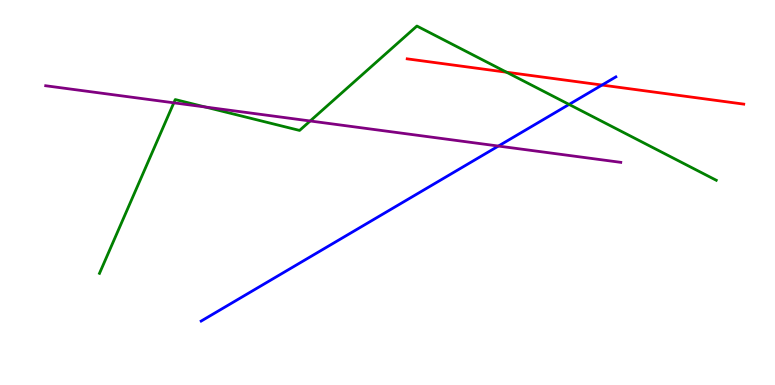[{'lines': ['blue', 'red'], 'intersections': [{'x': 7.77, 'y': 7.79}]}, {'lines': ['green', 'red'], 'intersections': [{'x': 6.54, 'y': 8.12}]}, {'lines': ['purple', 'red'], 'intersections': []}, {'lines': ['blue', 'green'], 'intersections': [{'x': 7.34, 'y': 7.29}]}, {'lines': ['blue', 'purple'], 'intersections': [{'x': 6.43, 'y': 6.21}]}, {'lines': ['green', 'purple'], 'intersections': [{'x': 2.24, 'y': 7.33}, {'x': 2.65, 'y': 7.22}, {'x': 4.0, 'y': 6.86}]}]